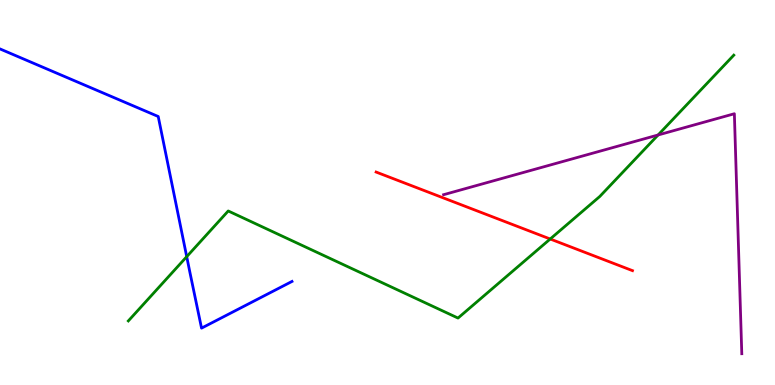[{'lines': ['blue', 'red'], 'intersections': []}, {'lines': ['green', 'red'], 'intersections': [{'x': 7.1, 'y': 3.79}]}, {'lines': ['purple', 'red'], 'intersections': []}, {'lines': ['blue', 'green'], 'intersections': [{'x': 2.41, 'y': 3.33}]}, {'lines': ['blue', 'purple'], 'intersections': []}, {'lines': ['green', 'purple'], 'intersections': [{'x': 8.49, 'y': 6.49}]}]